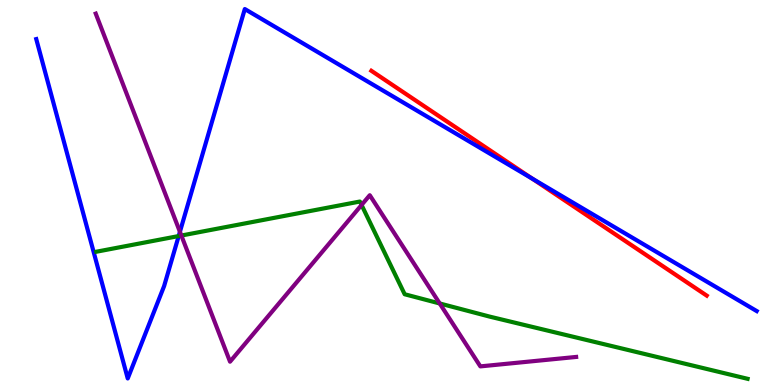[{'lines': ['blue', 'red'], 'intersections': [{'x': 6.86, 'y': 5.36}]}, {'lines': ['green', 'red'], 'intersections': []}, {'lines': ['purple', 'red'], 'intersections': []}, {'lines': ['blue', 'green'], 'intersections': [{'x': 2.31, 'y': 3.87}]}, {'lines': ['blue', 'purple'], 'intersections': [{'x': 2.32, 'y': 3.98}]}, {'lines': ['green', 'purple'], 'intersections': [{'x': 2.34, 'y': 3.88}, {'x': 4.67, 'y': 4.68}, {'x': 5.67, 'y': 2.12}]}]